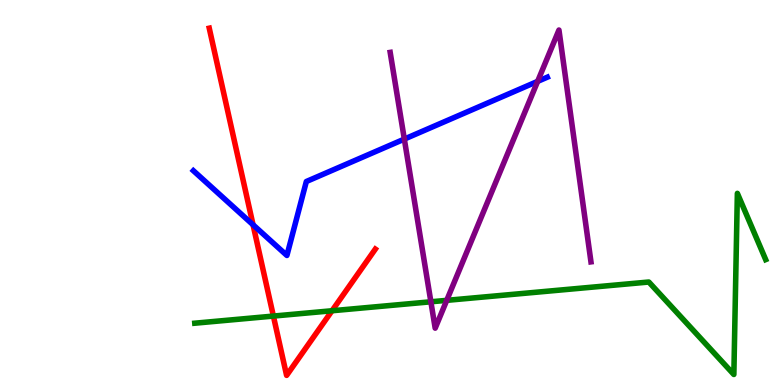[{'lines': ['blue', 'red'], 'intersections': [{'x': 3.27, 'y': 4.16}]}, {'lines': ['green', 'red'], 'intersections': [{'x': 3.53, 'y': 1.79}, {'x': 4.28, 'y': 1.93}]}, {'lines': ['purple', 'red'], 'intersections': []}, {'lines': ['blue', 'green'], 'intersections': []}, {'lines': ['blue', 'purple'], 'intersections': [{'x': 5.22, 'y': 6.39}, {'x': 6.94, 'y': 7.89}]}, {'lines': ['green', 'purple'], 'intersections': [{'x': 5.56, 'y': 2.16}, {'x': 5.76, 'y': 2.2}]}]